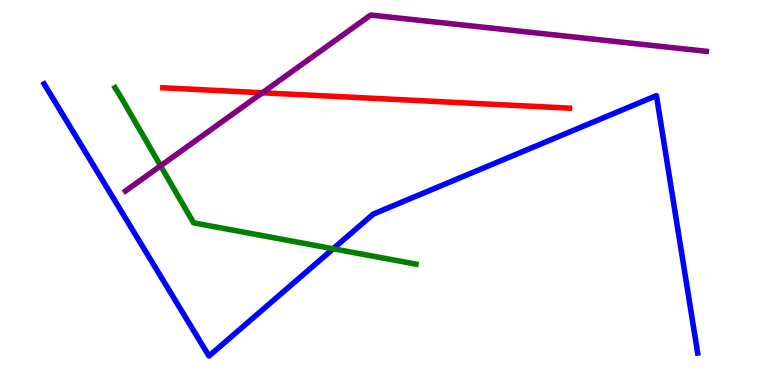[{'lines': ['blue', 'red'], 'intersections': []}, {'lines': ['green', 'red'], 'intersections': []}, {'lines': ['purple', 'red'], 'intersections': [{'x': 3.39, 'y': 7.59}]}, {'lines': ['blue', 'green'], 'intersections': [{'x': 4.3, 'y': 3.54}]}, {'lines': ['blue', 'purple'], 'intersections': []}, {'lines': ['green', 'purple'], 'intersections': [{'x': 2.07, 'y': 5.69}]}]